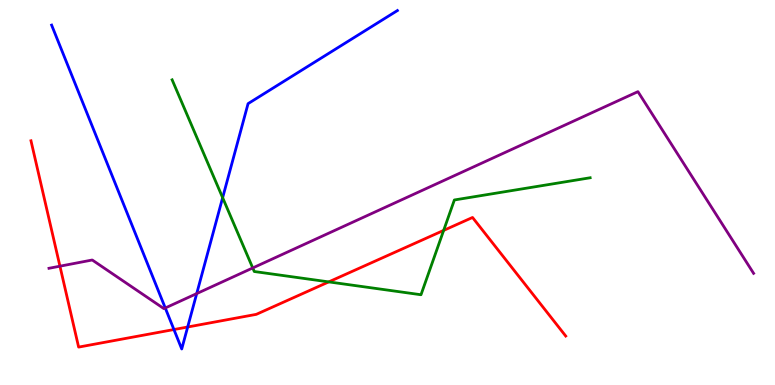[{'lines': ['blue', 'red'], 'intersections': [{'x': 2.24, 'y': 1.44}, {'x': 2.42, 'y': 1.51}]}, {'lines': ['green', 'red'], 'intersections': [{'x': 4.24, 'y': 2.68}, {'x': 5.72, 'y': 4.02}]}, {'lines': ['purple', 'red'], 'intersections': [{'x': 0.773, 'y': 3.09}]}, {'lines': ['blue', 'green'], 'intersections': [{'x': 2.87, 'y': 4.87}]}, {'lines': ['blue', 'purple'], 'intersections': [{'x': 2.13, 'y': 2.0}, {'x': 2.54, 'y': 2.37}]}, {'lines': ['green', 'purple'], 'intersections': [{'x': 3.26, 'y': 3.04}]}]